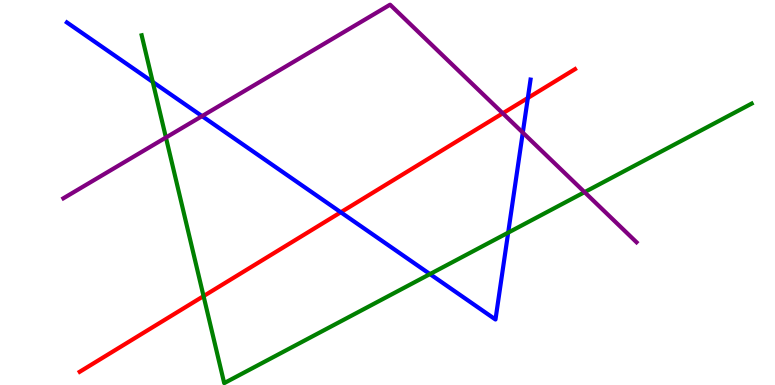[{'lines': ['blue', 'red'], 'intersections': [{'x': 4.4, 'y': 4.49}, {'x': 6.81, 'y': 7.46}]}, {'lines': ['green', 'red'], 'intersections': [{'x': 2.63, 'y': 2.31}]}, {'lines': ['purple', 'red'], 'intersections': [{'x': 6.49, 'y': 7.06}]}, {'lines': ['blue', 'green'], 'intersections': [{'x': 1.97, 'y': 7.87}, {'x': 5.55, 'y': 2.88}, {'x': 6.56, 'y': 3.96}]}, {'lines': ['blue', 'purple'], 'intersections': [{'x': 2.61, 'y': 6.98}, {'x': 6.75, 'y': 6.56}]}, {'lines': ['green', 'purple'], 'intersections': [{'x': 2.14, 'y': 6.43}, {'x': 7.54, 'y': 5.01}]}]